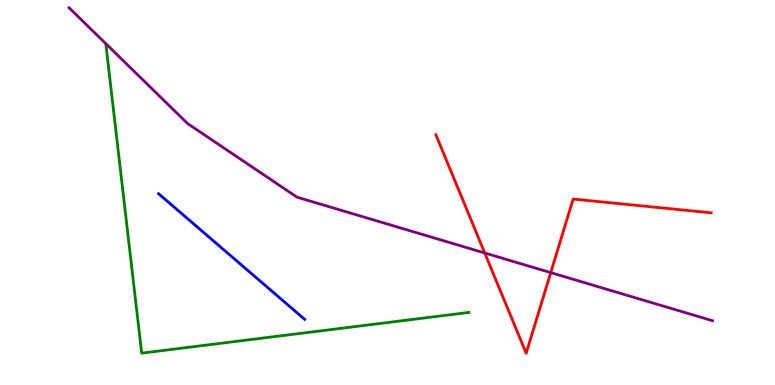[{'lines': ['blue', 'red'], 'intersections': []}, {'lines': ['green', 'red'], 'intersections': []}, {'lines': ['purple', 'red'], 'intersections': [{'x': 6.25, 'y': 3.43}, {'x': 7.11, 'y': 2.92}]}, {'lines': ['blue', 'green'], 'intersections': []}, {'lines': ['blue', 'purple'], 'intersections': []}, {'lines': ['green', 'purple'], 'intersections': []}]